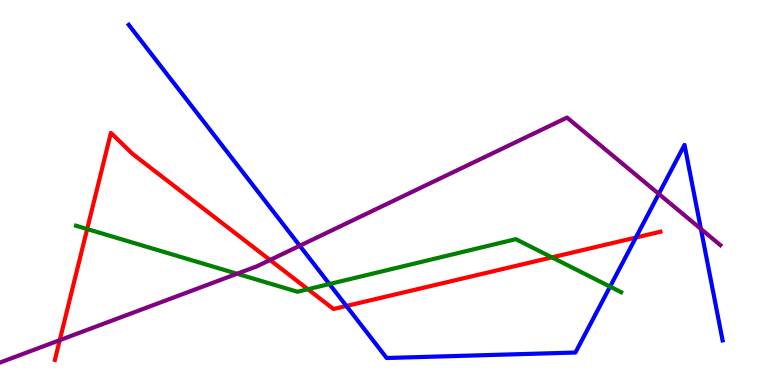[{'lines': ['blue', 'red'], 'intersections': [{'x': 4.47, 'y': 2.05}, {'x': 8.2, 'y': 3.83}]}, {'lines': ['green', 'red'], 'intersections': [{'x': 1.12, 'y': 4.05}, {'x': 3.97, 'y': 2.49}, {'x': 7.12, 'y': 3.31}]}, {'lines': ['purple', 'red'], 'intersections': [{'x': 0.771, 'y': 1.16}, {'x': 3.48, 'y': 3.25}]}, {'lines': ['blue', 'green'], 'intersections': [{'x': 4.25, 'y': 2.62}, {'x': 7.87, 'y': 2.55}]}, {'lines': ['blue', 'purple'], 'intersections': [{'x': 3.87, 'y': 3.62}, {'x': 8.5, 'y': 4.96}, {'x': 9.04, 'y': 4.05}]}, {'lines': ['green', 'purple'], 'intersections': [{'x': 3.06, 'y': 2.89}]}]